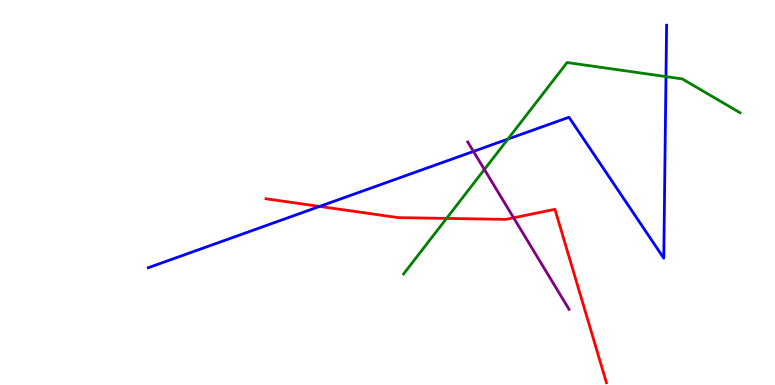[{'lines': ['blue', 'red'], 'intersections': [{'x': 4.12, 'y': 4.64}]}, {'lines': ['green', 'red'], 'intersections': [{'x': 5.76, 'y': 4.33}]}, {'lines': ['purple', 'red'], 'intersections': [{'x': 6.63, 'y': 4.34}]}, {'lines': ['blue', 'green'], 'intersections': [{'x': 6.55, 'y': 6.39}, {'x': 8.59, 'y': 8.01}]}, {'lines': ['blue', 'purple'], 'intersections': [{'x': 6.11, 'y': 6.07}]}, {'lines': ['green', 'purple'], 'intersections': [{'x': 6.25, 'y': 5.6}]}]